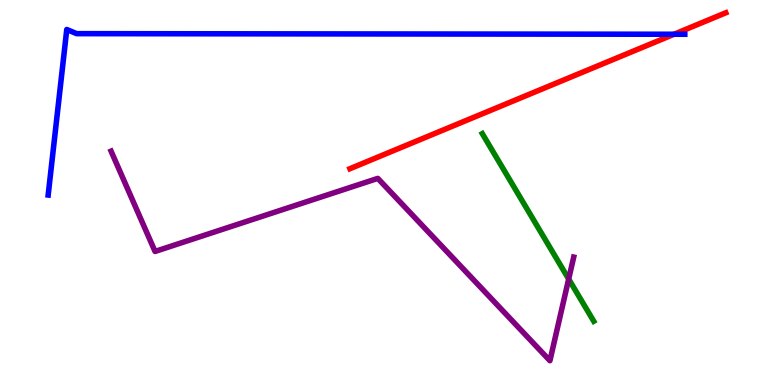[{'lines': ['blue', 'red'], 'intersections': [{'x': 8.7, 'y': 9.11}]}, {'lines': ['green', 'red'], 'intersections': []}, {'lines': ['purple', 'red'], 'intersections': []}, {'lines': ['blue', 'green'], 'intersections': []}, {'lines': ['blue', 'purple'], 'intersections': []}, {'lines': ['green', 'purple'], 'intersections': [{'x': 7.34, 'y': 2.75}]}]